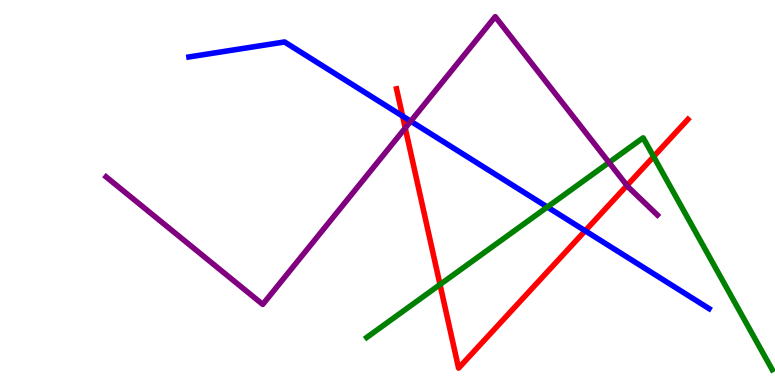[{'lines': ['blue', 'red'], 'intersections': [{'x': 5.19, 'y': 6.98}, {'x': 7.55, 'y': 4.01}]}, {'lines': ['green', 'red'], 'intersections': [{'x': 5.68, 'y': 2.61}, {'x': 8.43, 'y': 5.93}]}, {'lines': ['purple', 'red'], 'intersections': [{'x': 5.23, 'y': 6.67}, {'x': 8.09, 'y': 5.18}]}, {'lines': ['blue', 'green'], 'intersections': [{'x': 7.06, 'y': 4.62}]}, {'lines': ['blue', 'purple'], 'intersections': [{'x': 5.3, 'y': 6.85}]}, {'lines': ['green', 'purple'], 'intersections': [{'x': 7.86, 'y': 5.78}]}]